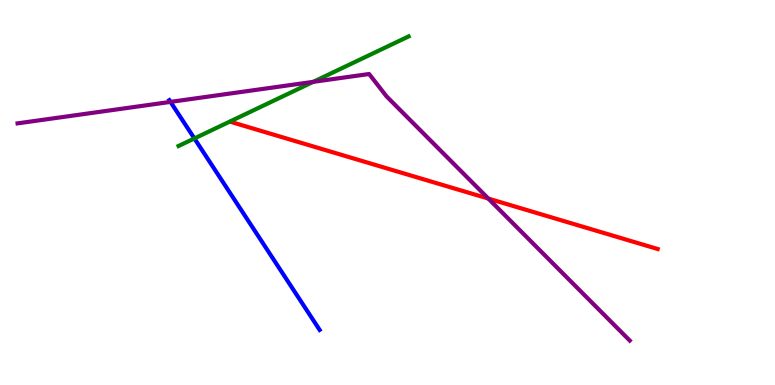[{'lines': ['blue', 'red'], 'intersections': []}, {'lines': ['green', 'red'], 'intersections': []}, {'lines': ['purple', 'red'], 'intersections': [{'x': 6.3, 'y': 4.84}]}, {'lines': ['blue', 'green'], 'intersections': [{'x': 2.51, 'y': 6.4}]}, {'lines': ['blue', 'purple'], 'intersections': [{'x': 2.2, 'y': 7.35}]}, {'lines': ['green', 'purple'], 'intersections': [{'x': 4.04, 'y': 7.87}]}]